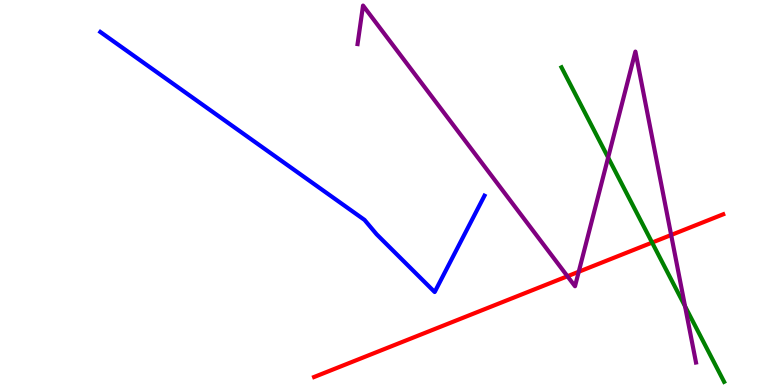[{'lines': ['blue', 'red'], 'intersections': []}, {'lines': ['green', 'red'], 'intersections': [{'x': 8.41, 'y': 3.7}]}, {'lines': ['purple', 'red'], 'intersections': [{'x': 7.32, 'y': 2.82}, {'x': 7.47, 'y': 2.94}, {'x': 8.66, 'y': 3.9}]}, {'lines': ['blue', 'green'], 'intersections': []}, {'lines': ['blue', 'purple'], 'intersections': []}, {'lines': ['green', 'purple'], 'intersections': [{'x': 7.85, 'y': 5.91}, {'x': 8.84, 'y': 2.05}]}]